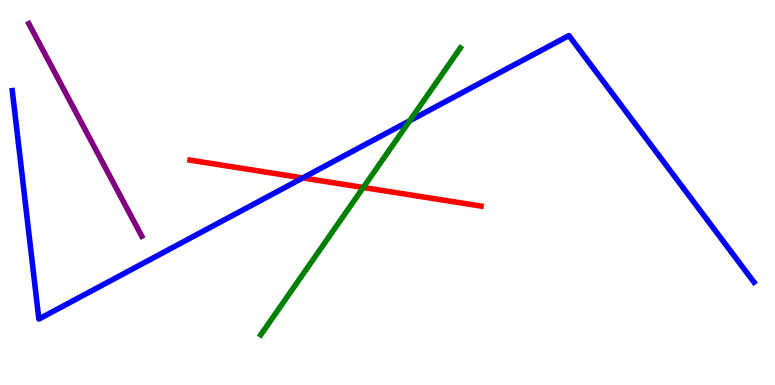[{'lines': ['blue', 'red'], 'intersections': [{'x': 3.91, 'y': 5.38}]}, {'lines': ['green', 'red'], 'intersections': [{'x': 4.69, 'y': 5.13}]}, {'lines': ['purple', 'red'], 'intersections': []}, {'lines': ['blue', 'green'], 'intersections': [{'x': 5.29, 'y': 6.86}]}, {'lines': ['blue', 'purple'], 'intersections': []}, {'lines': ['green', 'purple'], 'intersections': []}]